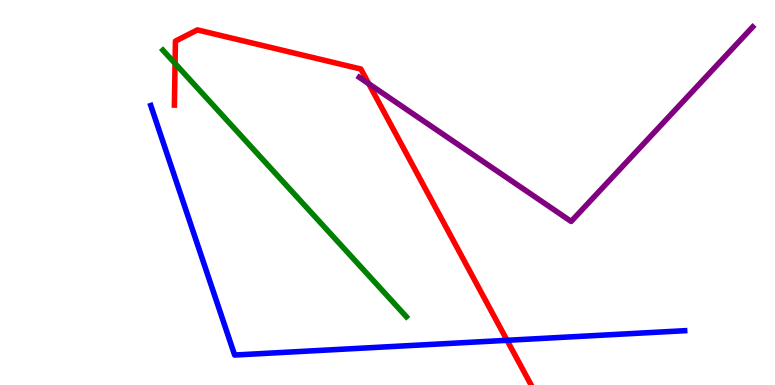[{'lines': ['blue', 'red'], 'intersections': [{'x': 6.54, 'y': 1.16}]}, {'lines': ['green', 'red'], 'intersections': [{'x': 2.26, 'y': 8.35}]}, {'lines': ['purple', 'red'], 'intersections': [{'x': 4.76, 'y': 7.82}]}, {'lines': ['blue', 'green'], 'intersections': []}, {'lines': ['blue', 'purple'], 'intersections': []}, {'lines': ['green', 'purple'], 'intersections': []}]